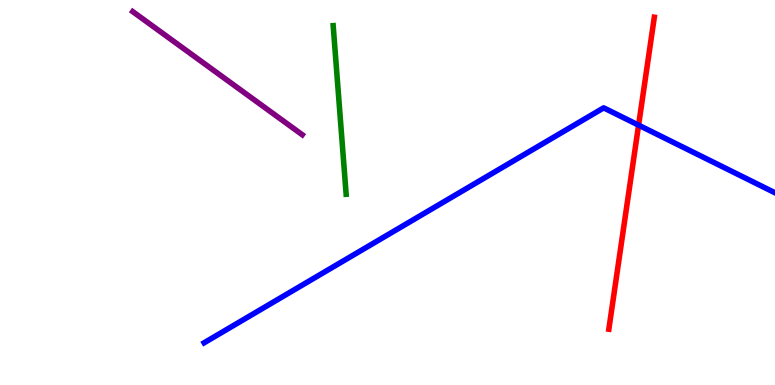[{'lines': ['blue', 'red'], 'intersections': [{'x': 8.24, 'y': 6.75}]}, {'lines': ['green', 'red'], 'intersections': []}, {'lines': ['purple', 'red'], 'intersections': []}, {'lines': ['blue', 'green'], 'intersections': []}, {'lines': ['blue', 'purple'], 'intersections': []}, {'lines': ['green', 'purple'], 'intersections': []}]